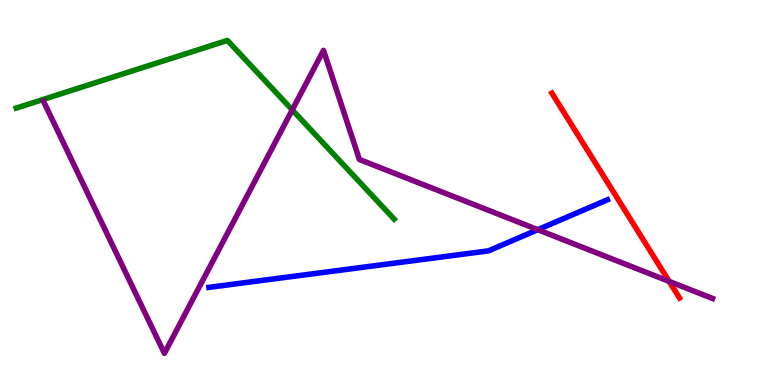[{'lines': ['blue', 'red'], 'intersections': []}, {'lines': ['green', 'red'], 'intersections': []}, {'lines': ['purple', 'red'], 'intersections': [{'x': 8.63, 'y': 2.69}]}, {'lines': ['blue', 'green'], 'intersections': []}, {'lines': ['blue', 'purple'], 'intersections': [{'x': 6.94, 'y': 4.03}]}, {'lines': ['green', 'purple'], 'intersections': [{'x': 3.77, 'y': 7.15}]}]